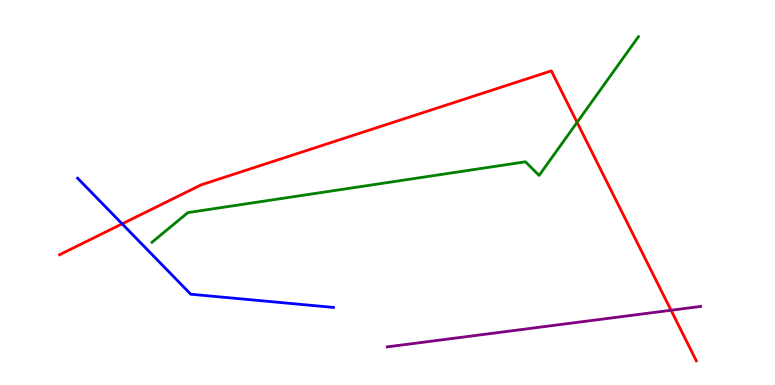[{'lines': ['blue', 'red'], 'intersections': [{'x': 1.58, 'y': 4.19}]}, {'lines': ['green', 'red'], 'intersections': [{'x': 7.45, 'y': 6.82}]}, {'lines': ['purple', 'red'], 'intersections': [{'x': 8.66, 'y': 1.94}]}, {'lines': ['blue', 'green'], 'intersections': []}, {'lines': ['blue', 'purple'], 'intersections': []}, {'lines': ['green', 'purple'], 'intersections': []}]